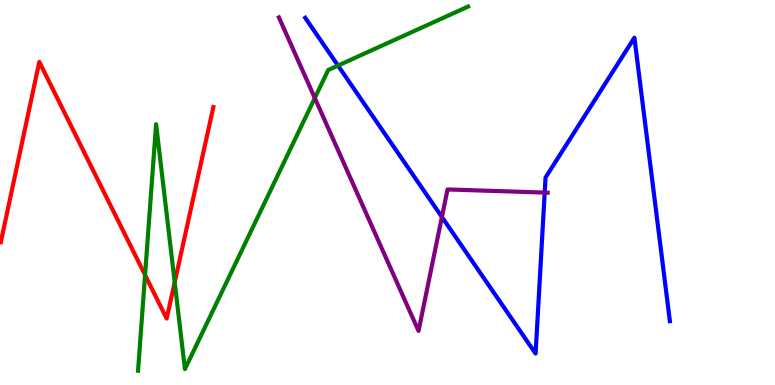[{'lines': ['blue', 'red'], 'intersections': []}, {'lines': ['green', 'red'], 'intersections': [{'x': 1.87, 'y': 2.86}, {'x': 2.25, 'y': 2.67}]}, {'lines': ['purple', 'red'], 'intersections': []}, {'lines': ['blue', 'green'], 'intersections': [{'x': 4.36, 'y': 8.3}]}, {'lines': ['blue', 'purple'], 'intersections': [{'x': 5.7, 'y': 4.36}, {'x': 7.03, 'y': 5.0}]}, {'lines': ['green', 'purple'], 'intersections': [{'x': 4.06, 'y': 7.45}]}]